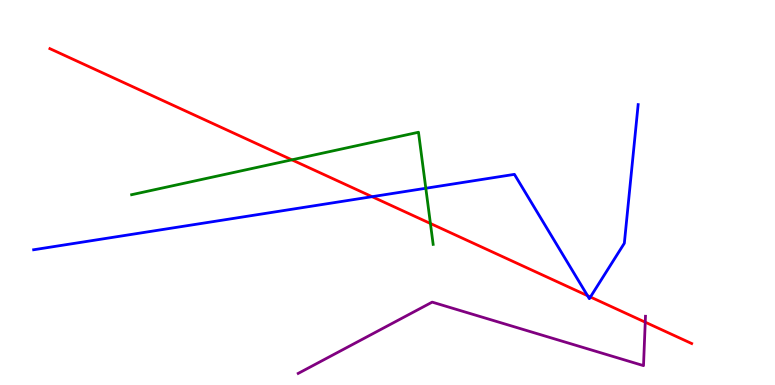[{'lines': ['blue', 'red'], 'intersections': [{'x': 4.8, 'y': 4.89}, {'x': 7.58, 'y': 2.32}, {'x': 7.62, 'y': 2.29}]}, {'lines': ['green', 'red'], 'intersections': [{'x': 3.77, 'y': 5.85}, {'x': 5.55, 'y': 4.2}]}, {'lines': ['purple', 'red'], 'intersections': [{'x': 8.33, 'y': 1.63}]}, {'lines': ['blue', 'green'], 'intersections': [{'x': 5.49, 'y': 5.11}]}, {'lines': ['blue', 'purple'], 'intersections': []}, {'lines': ['green', 'purple'], 'intersections': []}]